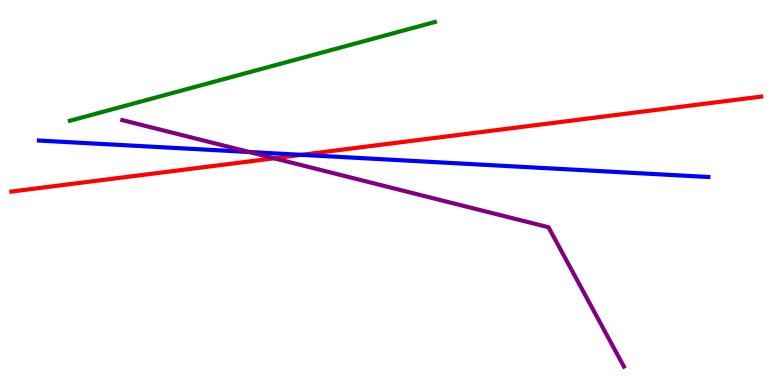[{'lines': ['blue', 'red'], 'intersections': [{'x': 3.89, 'y': 5.98}]}, {'lines': ['green', 'red'], 'intersections': []}, {'lines': ['purple', 'red'], 'intersections': [{'x': 3.54, 'y': 5.89}]}, {'lines': ['blue', 'green'], 'intersections': []}, {'lines': ['blue', 'purple'], 'intersections': [{'x': 3.21, 'y': 6.05}]}, {'lines': ['green', 'purple'], 'intersections': []}]